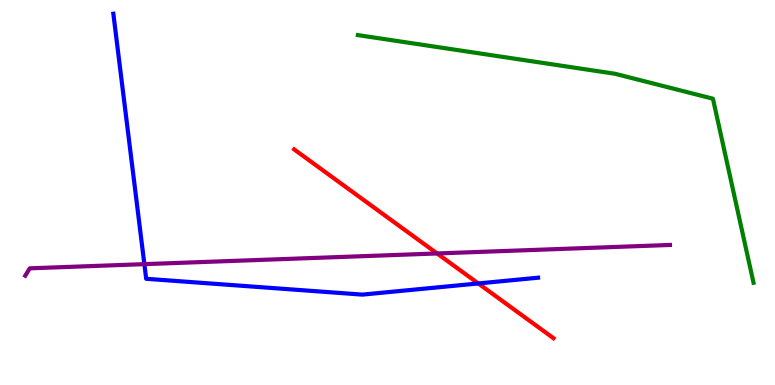[{'lines': ['blue', 'red'], 'intersections': [{'x': 6.17, 'y': 2.64}]}, {'lines': ['green', 'red'], 'intersections': []}, {'lines': ['purple', 'red'], 'intersections': [{'x': 5.64, 'y': 3.42}]}, {'lines': ['blue', 'green'], 'intersections': []}, {'lines': ['blue', 'purple'], 'intersections': [{'x': 1.86, 'y': 3.14}]}, {'lines': ['green', 'purple'], 'intersections': []}]